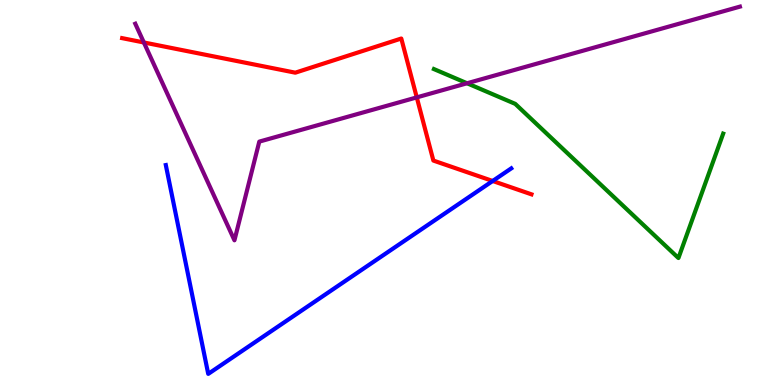[{'lines': ['blue', 'red'], 'intersections': [{'x': 6.36, 'y': 5.3}]}, {'lines': ['green', 'red'], 'intersections': []}, {'lines': ['purple', 'red'], 'intersections': [{'x': 1.86, 'y': 8.9}, {'x': 5.38, 'y': 7.47}]}, {'lines': ['blue', 'green'], 'intersections': []}, {'lines': ['blue', 'purple'], 'intersections': []}, {'lines': ['green', 'purple'], 'intersections': [{'x': 6.03, 'y': 7.84}]}]